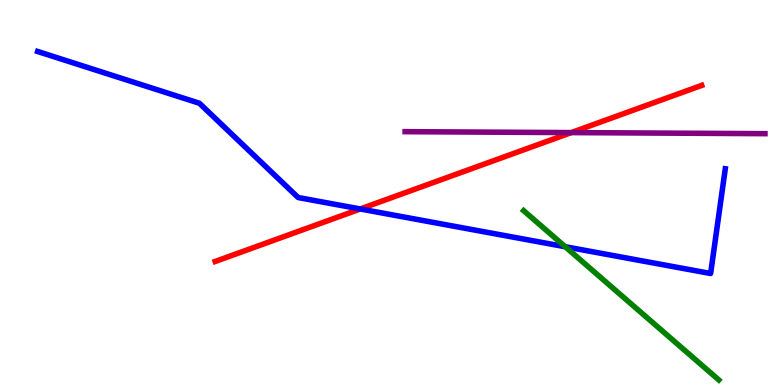[{'lines': ['blue', 'red'], 'intersections': [{'x': 4.65, 'y': 4.57}]}, {'lines': ['green', 'red'], 'intersections': []}, {'lines': ['purple', 'red'], 'intersections': [{'x': 7.37, 'y': 6.56}]}, {'lines': ['blue', 'green'], 'intersections': [{'x': 7.29, 'y': 3.59}]}, {'lines': ['blue', 'purple'], 'intersections': []}, {'lines': ['green', 'purple'], 'intersections': []}]